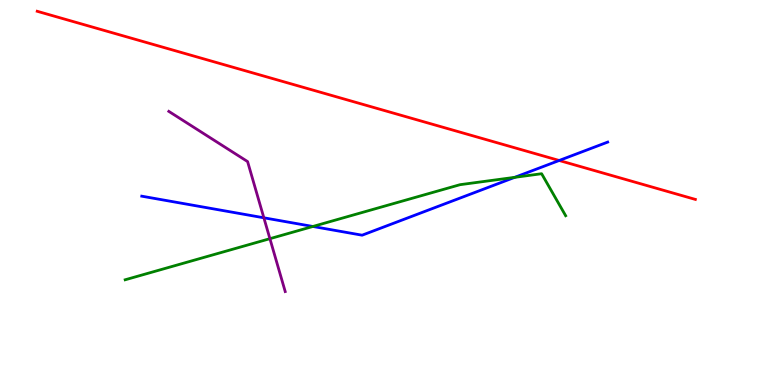[{'lines': ['blue', 'red'], 'intersections': [{'x': 7.22, 'y': 5.83}]}, {'lines': ['green', 'red'], 'intersections': []}, {'lines': ['purple', 'red'], 'intersections': []}, {'lines': ['blue', 'green'], 'intersections': [{'x': 4.04, 'y': 4.12}, {'x': 6.64, 'y': 5.39}]}, {'lines': ['blue', 'purple'], 'intersections': [{'x': 3.4, 'y': 4.34}]}, {'lines': ['green', 'purple'], 'intersections': [{'x': 3.48, 'y': 3.8}]}]